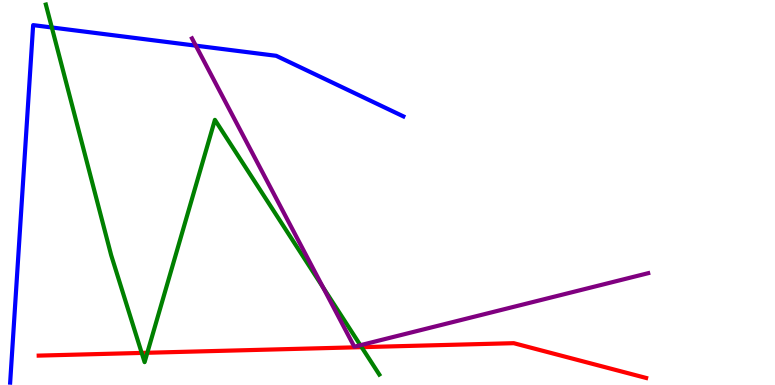[{'lines': ['blue', 'red'], 'intersections': []}, {'lines': ['green', 'red'], 'intersections': [{'x': 1.83, 'y': 0.833}, {'x': 1.9, 'y': 0.837}, {'x': 4.67, 'y': 0.983}]}, {'lines': ['purple', 'red'], 'intersections': []}, {'lines': ['blue', 'green'], 'intersections': [{'x': 0.669, 'y': 9.29}]}, {'lines': ['blue', 'purple'], 'intersections': [{'x': 2.53, 'y': 8.81}]}, {'lines': ['green', 'purple'], 'intersections': [{'x': 4.17, 'y': 2.53}, {'x': 4.65, 'y': 1.03}]}]